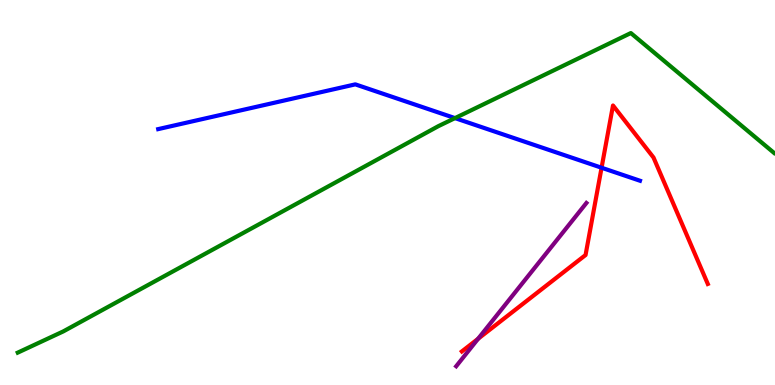[{'lines': ['blue', 'red'], 'intersections': [{'x': 7.76, 'y': 5.64}]}, {'lines': ['green', 'red'], 'intersections': []}, {'lines': ['purple', 'red'], 'intersections': [{'x': 6.17, 'y': 1.2}]}, {'lines': ['blue', 'green'], 'intersections': [{'x': 5.87, 'y': 6.93}]}, {'lines': ['blue', 'purple'], 'intersections': []}, {'lines': ['green', 'purple'], 'intersections': []}]